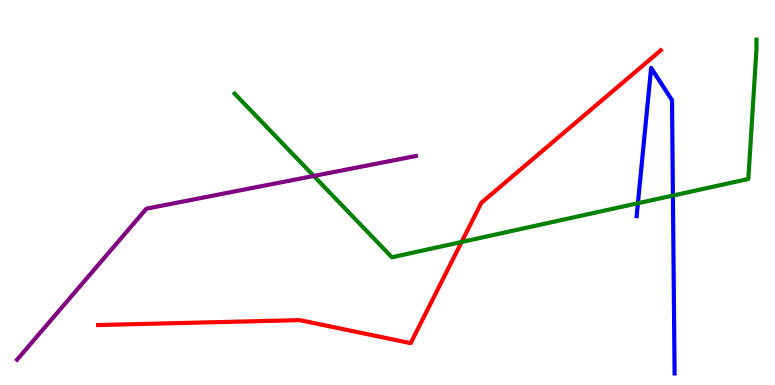[{'lines': ['blue', 'red'], 'intersections': []}, {'lines': ['green', 'red'], 'intersections': [{'x': 5.96, 'y': 3.71}]}, {'lines': ['purple', 'red'], 'intersections': []}, {'lines': ['blue', 'green'], 'intersections': [{'x': 8.23, 'y': 4.72}, {'x': 8.68, 'y': 4.92}]}, {'lines': ['blue', 'purple'], 'intersections': []}, {'lines': ['green', 'purple'], 'intersections': [{'x': 4.05, 'y': 5.43}]}]